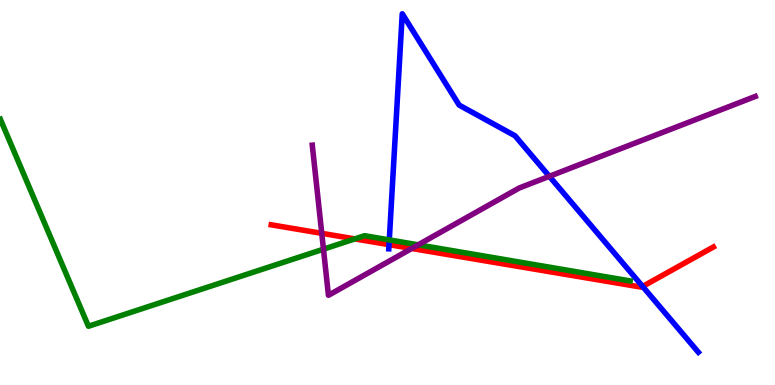[{'lines': ['blue', 'red'], 'intersections': [{'x': 5.02, 'y': 3.65}, {'x': 8.29, 'y': 2.56}]}, {'lines': ['green', 'red'], 'intersections': [{'x': 4.58, 'y': 3.79}]}, {'lines': ['purple', 'red'], 'intersections': [{'x': 4.15, 'y': 3.94}, {'x': 5.31, 'y': 3.55}]}, {'lines': ['blue', 'green'], 'intersections': [{'x': 5.02, 'y': 3.77}]}, {'lines': ['blue', 'purple'], 'intersections': [{'x': 7.09, 'y': 5.42}]}, {'lines': ['green', 'purple'], 'intersections': [{'x': 4.17, 'y': 3.53}, {'x': 5.4, 'y': 3.64}]}]